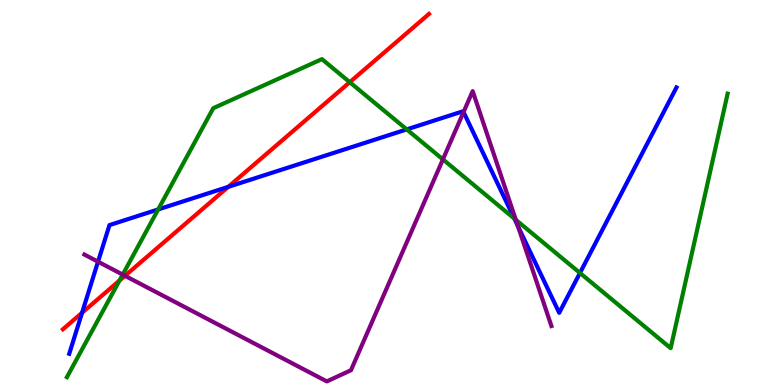[{'lines': ['blue', 'red'], 'intersections': [{'x': 1.06, 'y': 1.88}, {'x': 2.95, 'y': 5.15}]}, {'lines': ['green', 'red'], 'intersections': [{'x': 1.54, 'y': 2.71}, {'x': 4.51, 'y': 7.86}]}, {'lines': ['purple', 'red'], 'intersections': [{'x': 1.61, 'y': 2.84}]}, {'lines': ['blue', 'green'], 'intersections': [{'x': 2.04, 'y': 4.56}, {'x': 5.25, 'y': 6.64}, {'x': 6.64, 'y': 4.32}, {'x': 7.48, 'y': 2.91}]}, {'lines': ['blue', 'purple'], 'intersections': [{'x': 1.26, 'y': 3.2}, {'x': 5.98, 'y': 7.09}, {'x': 6.68, 'y': 4.12}]}, {'lines': ['green', 'purple'], 'intersections': [{'x': 1.58, 'y': 2.87}, {'x': 5.71, 'y': 5.86}, {'x': 6.66, 'y': 4.29}]}]